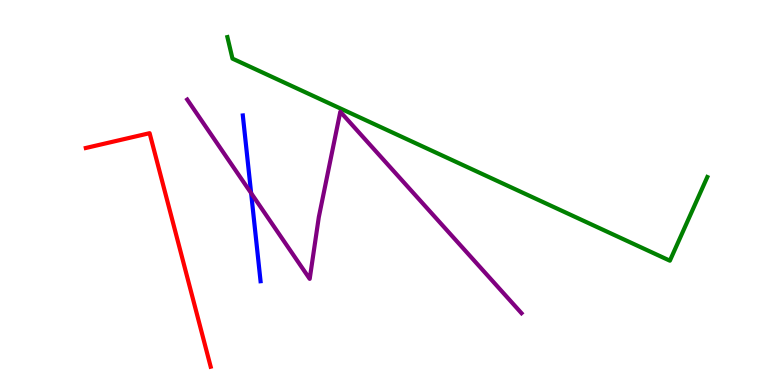[{'lines': ['blue', 'red'], 'intersections': []}, {'lines': ['green', 'red'], 'intersections': []}, {'lines': ['purple', 'red'], 'intersections': []}, {'lines': ['blue', 'green'], 'intersections': []}, {'lines': ['blue', 'purple'], 'intersections': [{'x': 3.24, 'y': 4.98}]}, {'lines': ['green', 'purple'], 'intersections': []}]